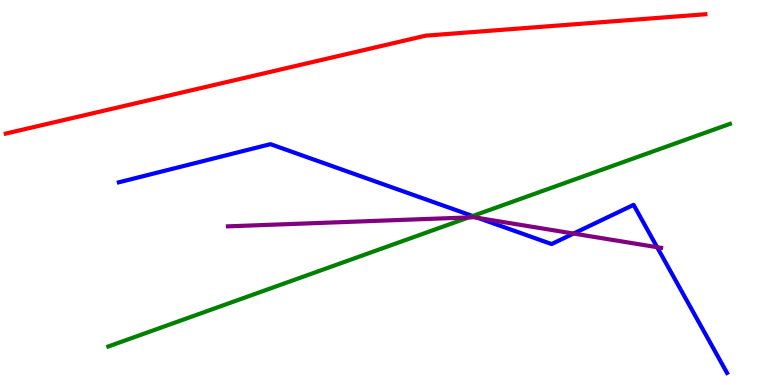[{'lines': ['blue', 'red'], 'intersections': []}, {'lines': ['green', 'red'], 'intersections': []}, {'lines': ['purple', 'red'], 'intersections': []}, {'lines': ['blue', 'green'], 'intersections': [{'x': 6.1, 'y': 4.39}]}, {'lines': ['blue', 'purple'], 'intersections': [{'x': 6.17, 'y': 4.34}, {'x': 7.4, 'y': 3.93}, {'x': 8.48, 'y': 3.58}]}, {'lines': ['green', 'purple'], 'intersections': [{'x': 6.05, 'y': 4.35}]}]